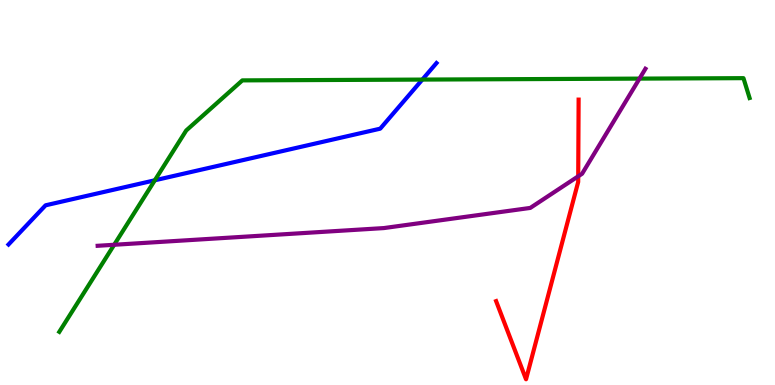[{'lines': ['blue', 'red'], 'intersections': []}, {'lines': ['green', 'red'], 'intersections': []}, {'lines': ['purple', 'red'], 'intersections': [{'x': 7.46, 'y': 5.42}]}, {'lines': ['blue', 'green'], 'intersections': [{'x': 2.0, 'y': 5.32}, {'x': 5.45, 'y': 7.93}]}, {'lines': ['blue', 'purple'], 'intersections': []}, {'lines': ['green', 'purple'], 'intersections': [{'x': 1.47, 'y': 3.64}, {'x': 8.25, 'y': 7.96}]}]